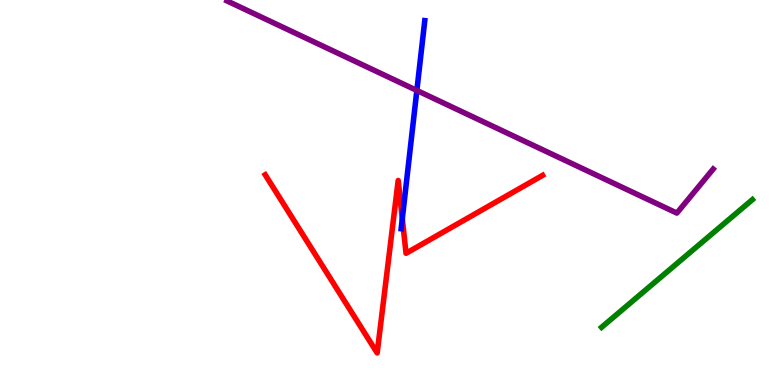[{'lines': ['blue', 'red'], 'intersections': [{'x': 5.19, 'y': 4.32}]}, {'lines': ['green', 'red'], 'intersections': []}, {'lines': ['purple', 'red'], 'intersections': []}, {'lines': ['blue', 'green'], 'intersections': []}, {'lines': ['blue', 'purple'], 'intersections': [{'x': 5.38, 'y': 7.65}]}, {'lines': ['green', 'purple'], 'intersections': []}]